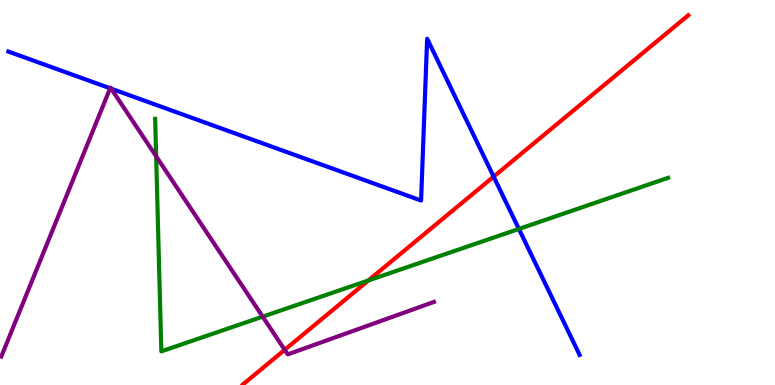[{'lines': ['blue', 'red'], 'intersections': [{'x': 6.37, 'y': 5.41}]}, {'lines': ['green', 'red'], 'intersections': [{'x': 4.75, 'y': 2.71}]}, {'lines': ['purple', 'red'], 'intersections': [{'x': 3.67, 'y': 0.914}]}, {'lines': ['blue', 'green'], 'intersections': [{'x': 6.7, 'y': 4.05}]}, {'lines': ['blue', 'purple'], 'intersections': [{'x': 1.42, 'y': 7.71}, {'x': 1.43, 'y': 7.7}]}, {'lines': ['green', 'purple'], 'intersections': [{'x': 2.01, 'y': 5.94}, {'x': 3.39, 'y': 1.78}]}]